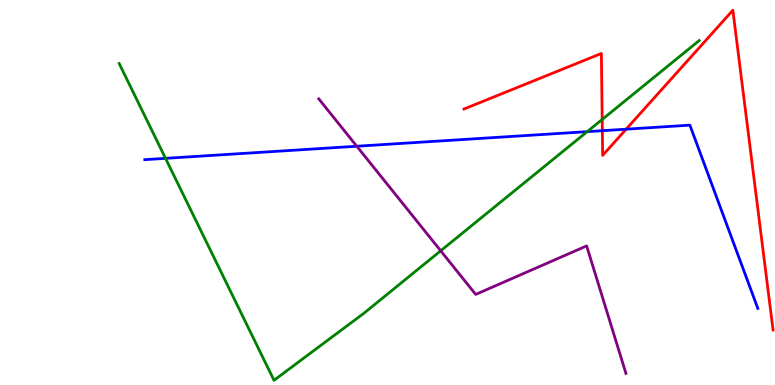[{'lines': ['blue', 'red'], 'intersections': [{'x': 7.77, 'y': 6.61}, {'x': 8.08, 'y': 6.64}]}, {'lines': ['green', 'red'], 'intersections': [{'x': 7.77, 'y': 6.9}]}, {'lines': ['purple', 'red'], 'intersections': []}, {'lines': ['blue', 'green'], 'intersections': [{'x': 2.14, 'y': 5.89}, {'x': 7.58, 'y': 6.58}]}, {'lines': ['blue', 'purple'], 'intersections': [{'x': 4.6, 'y': 6.2}]}, {'lines': ['green', 'purple'], 'intersections': [{'x': 5.69, 'y': 3.49}]}]